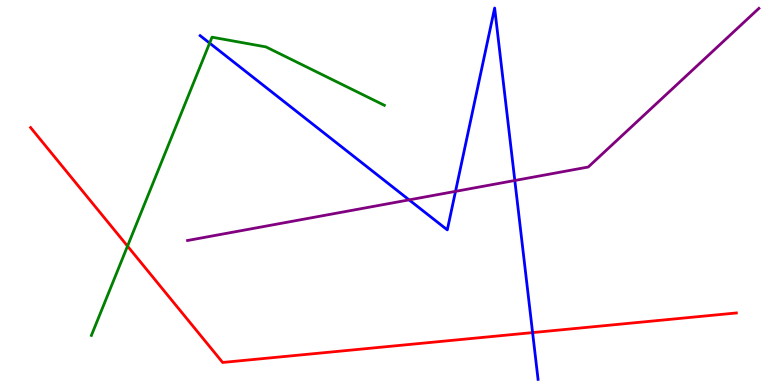[{'lines': ['blue', 'red'], 'intersections': [{'x': 6.87, 'y': 1.36}]}, {'lines': ['green', 'red'], 'intersections': [{'x': 1.65, 'y': 3.61}]}, {'lines': ['purple', 'red'], 'intersections': []}, {'lines': ['blue', 'green'], 'intersections': [{'x': 2.7, 'y': 8.88}]}, {'lines': ['blue', 'purple'], 'intersections': [{'x': 5.28, 'y': 4.81}, {'x': 5.88, 'y': 5.03}, {'x': 6.64, 'y': 5.31}]}, {'lines': ['green', 'purple'], 'intersections': []}]